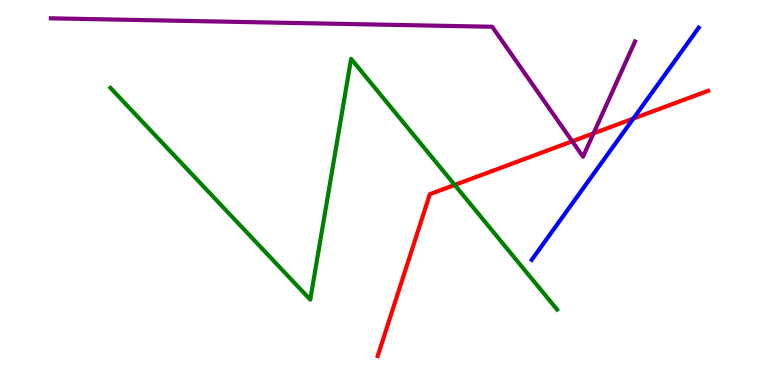[{'lines': ['blue', 'red'], 'intersections': [{'x': 8.17, 'y': 6.92}]}, {'lines': ['green', 'red'], 'intersections': [{'x': 5.87, 'y': 5.2}]}, {'lines': ['purple', 'red'], 'intersections': [{'x': 7.38, 'y': 6.33}, {'x': 7.66, 'y': 6.54}]}, {'lines': ['blue', 'green'], 'intersections': []}, {'lines': ['blue', 'purple'], 'intersections': []}, {'lines': ['green', 'purple'], 'intersections': []}]